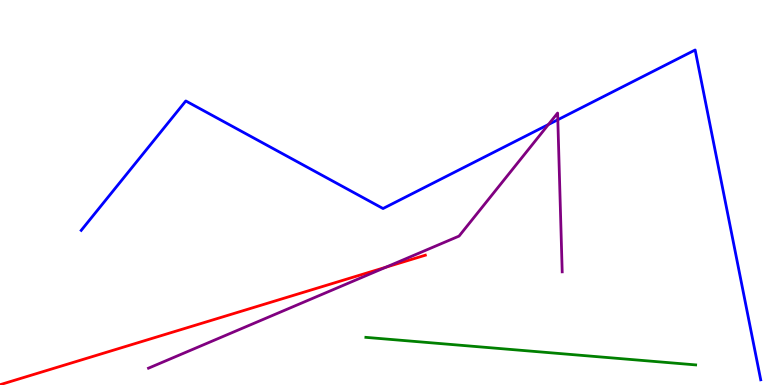[{'lines': ['blue', 'red'], 'intersections': []}, {'lines': ['green', 'red'], 'intersections': []}, {'lines': ['purple', 'red'], 'intersections': [{'x': 4.98, 'y': 3.06}]}, {'lines': ['blue', 'green'], 'intersections': []}, {'lines': ['blue', 'purple'], 'intersections': [{'x': 7.08, 'y': 6.77}, {'x': 7.2, 'y': 6.89}]}, {'lines': ['green', 'purple'], 'intersections': []}]